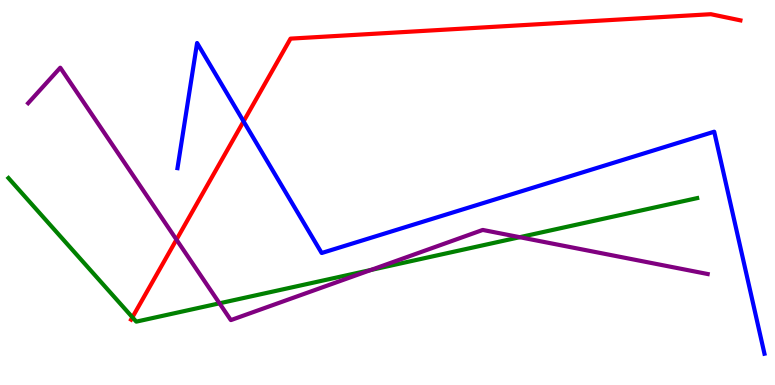[{'lines': ['blue', 'red'], 'intersections': [{'x': 3.14, 'y': 6.85}]}, {'lines': ['green', 'red'], 'intersections': [{'x': 1.71, 'y': 1.76}]}, {'lines': ['purple', 'red'], 'intersections': [{'x': 2.28, 'y': 3.78}]}, {'lines': ['blue', 'green'], 'intersections': []}, {'lines': ['blue', 'purple'], 'intersections': []}, {'lines': ['green', 'purple'], 'intersections': [{'x': 2.83, 'y': 2.12}, {'x': 4.79, 'y': 2.99}, {'x': 6.71, 'y': 3.84}]}]